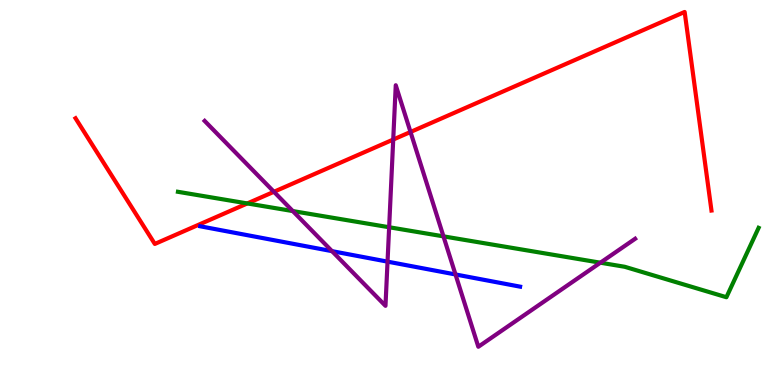[{'lines': ['blue', 'red'], 'intersections': []}, {'lines': ['green', 'red'], 'intersections': [{'x': 3.19, 'y': 4.72}]}, {'lines': ['purple', 'red'], 'intersections': [{'x': 3.53, 'y': 5.02}, {'x': 5.07, 'y': 6.38}, {'x': 5.3, 'y': 6.57}]}, {'lines': ['blue', 'green'], 'intersections': []}, {'lines': ['blue', 'purple'], 'intersections': [{'x': 4.28, 'y': 3.48}, {'x': 5.0, 'y': 3.2}, {'x': 5.88, 'y': 2.87}]}, {'lines': ['green', 'purple'], 'intersections': [{'x': 3.78, 'y': 4.52}, {'x': 5.02, 'y': 4.1}, {'x': 5.72, 'y': 3.86}, {'x': 7.75, 'y': 3.18}]}]